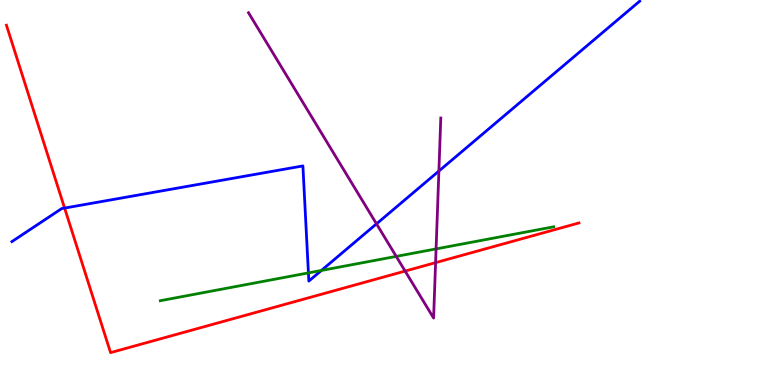[{'lines': ['blue', 'red'], 'intersections': [{'x': 0.834, 'y': 4.6}]}, {'lines': ['green', 'red'], 'intersections': []}, {'lines': ['purple', 'red'], 'intersections': [{'x': 5.23, 'y': 2.96}, {'x': 5.62, 'y': 3.18}]}, {'lines': ['blue', 'green'], 'intersections': [{'x': 3.98, 'y': 2.91}, {'x': 4.15, 'y': 2.98}]}, {'lines': ['blue', 'purple'], 'intersections': [{'x': 4.86, 'y': 4.19}, {'x': 5.66, 'y': 5.56}]}, {'lines': ['green', 'purple'], 'intersections': [{'x': 5.11, 'y': 3.34}, {'x': 5.63, 'y': 3.53}]}]